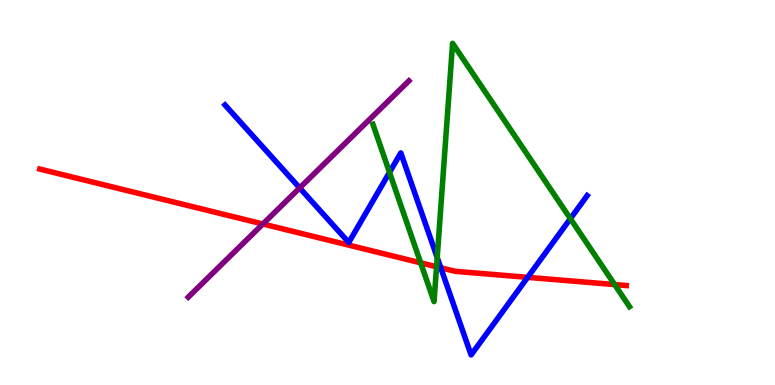[{'lines': ['blue', 'red'], 'intersections': [{'x': 5.69, 'y': 3.04}, {'x': 6.81, 'y': 2.8}]}, {'lines': ['green', 'red'], 'intersections': [{'x': 5.43, 'y': 3.17}, {'x': 5.63, 'y': 3.07}, {'x': 7.93, 'y': 2.61}]}, {'lines': ['purple', 'red'], 'intersections': [{'x': 3.39, 'y': 4.18}]}, {'lines': ['blue', 'green'], 'intersections': [{'x': 5.03, 'y': 5.52}, {'x': 5.64, 'y': 3.31}, {'x': 7.36, 'y': 4.32}]}, {'lines': ['blue', 'purple'], 'intersections': [{'x': 3.87, 'y': 5.12}]}, {'lines': ['green', 'purple'], 'intersections': []}]